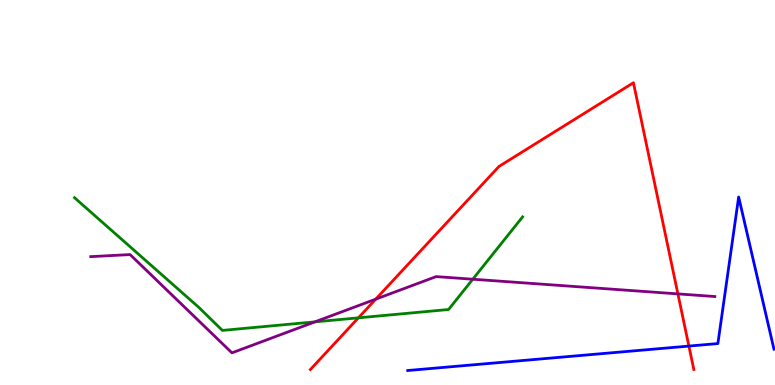[{'lines': ['blue', 'red'], 'intersections': [{'x': 8.89, 'y': 1.01}]}, {'lines': ['green', 'red'], 'intersections': [{'x': 4.62, 'y': 1.74}]}, {'lines': ['purple', 'red'], 'intersections': [{'x': 4.85, 'y': 2.23}, {'x': 8.75, 'y': 2.37}]}, {'lines': ['blue', 'green'], 'intersections': []}, {'lines': ['blue', 'purple'], 'intersections': []}, {'lines': ['green', 'purple'], 'intersections': [{'x': 4.06, 'y': 1.64}, {'x': 6.1, 'y': 2.75}]}]